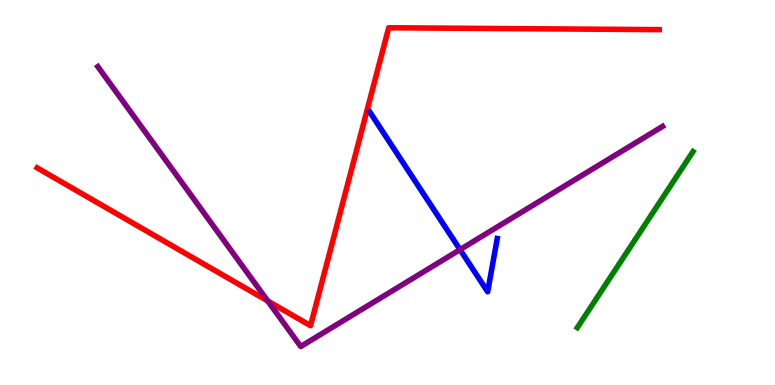[{'lines': ['blue', 'red'], 'intersections': []}, {'lines': ['green', 'red'], 'intersections': []}, {'lines': ['purple', 'red'], 'intersections': [{'x': 3.46, 'y': 2.18}]}, {'lines': ['blue', 'green'], 'intersections': []}, {'lines': ['blue', 'purple'], 'intersections': [{'x': 5.94, 'y': 3.52}]}, {'lines': ['green', 'purple'], 'intersections': []}]